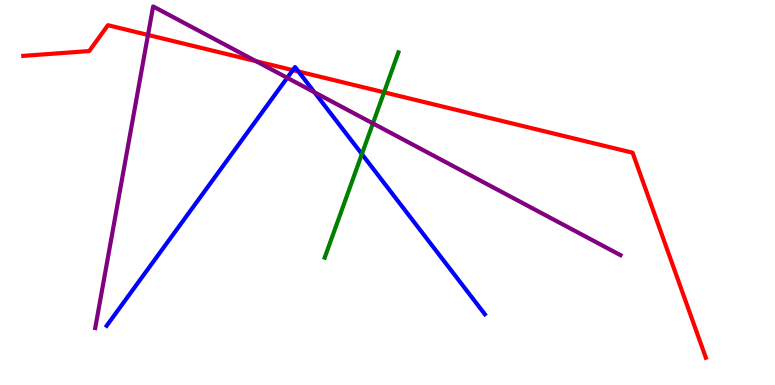[{'lines': ['blue', 'red'], 'intersections': [{'x': 3.78, 'y': 8.18}, {'x': 3.85, 'y': 8.14}]}, {'lines': ['green', 'red'], 'intersections': [{'x': 4.96, 'y': 7.6}]}, {'lines': ['purple', 'red'], 'intersections': [{'x': 1.91, 'y': 9.09}, {'x': 3.3, 'y': 8.41}]}, {'lines': ['blue', 'green'], 'intersections': [{'x': 4.67, 'y': 6.0}]}, {'lines': ['blue', 'purple'], 'intersections': [{'x': 3.71, 'y': 7.98}, {'x': 4.06, 'y': 7.6}]}, {'lines': ['green', 'purple'], 'intersections': [{'x': 4.81, 'y': 6.79}]}]